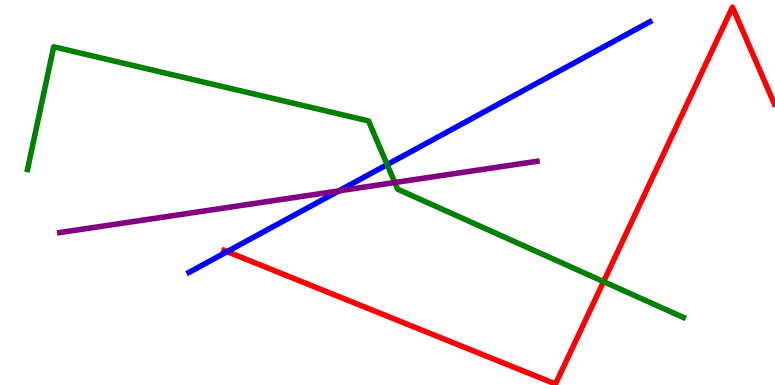[{'lines': ['blue', 'red'], 'intersections': [{'x': 2.93, 'y': 3.46}]}, {'lines': ['green', 'red'], 'intersections': [{'x': 7.79, 'y': 2.69}]}, {'lines': ['purple', 'red'], 'intersections': []}, {'lines': ['blue', 'green'], 'intersections': [{'x': 5.0, 'y': 5.72}]}, {'lines': ['blue', 'purple'], 'intersections': [{'x': 4.37, 'y': 5.04}]}, {'lines': ['green', 'purple'], 'intersections': [{'x': 5.09, 'y': 5.26}]}]